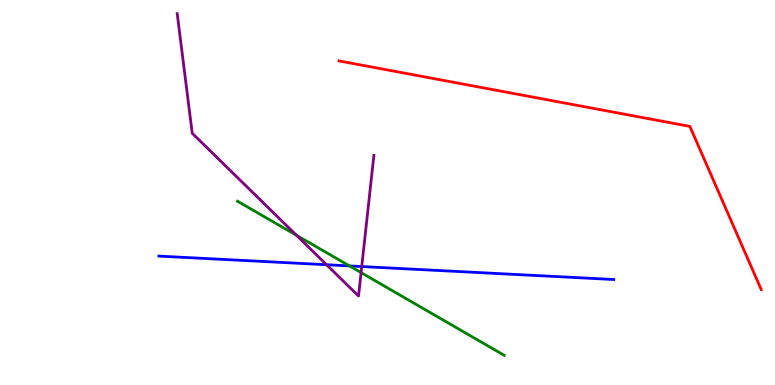[{'lines': ['blue', 'red'], 'intersections': []}, {'lines': ['green', 'red'], 'intersections': []}, {'lines': ['purple', 'red'], 'intersections': []}, {'lines': ['blue', 'green'], 'intersections': [{'x': 4.51, 'y': 3.09}]}, {'lines': ['blue', 'purple'], 'intersections': [{'x': 4.21, 'y': 3.12}, {'x': 4.67, 'y': 3.08}]}, {'lines': ['green', 'purple'], 'intersections': [{'x': 3.83, 'y': 3.89}, {'x': 4.66, 'y': 2.92}]}]